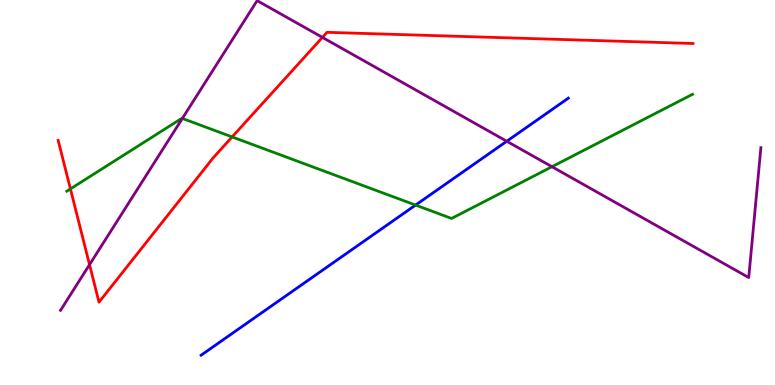[{'lines': ['blue', 'red'], 'intersections': []}, {'lines': ['green', 'red'], 'intersections': [{'x': 0.909, 'y': 5.09}, {'x': 3.0, 'y': 6.44}]}, {'lines': ['purple', 'red'], 'intersections': [{'x': 1.16, 'y': 3.13}, {'x': 4.16, 'y': 9.03}]}, {'lines': ['blue', 'green'], 'intersections': [{'x': 5.36, 'y': 4.67}]}, {'lines': ['blue', 'purple'], 'intersections': [{'x': 6.54, 'y': 6.33}]}, {'lines': ['green', 'purple'], 'intersections': [{'x': 2.35, 'y': 6.92}, {'x': 7.12, 'y': 5.67}]}]